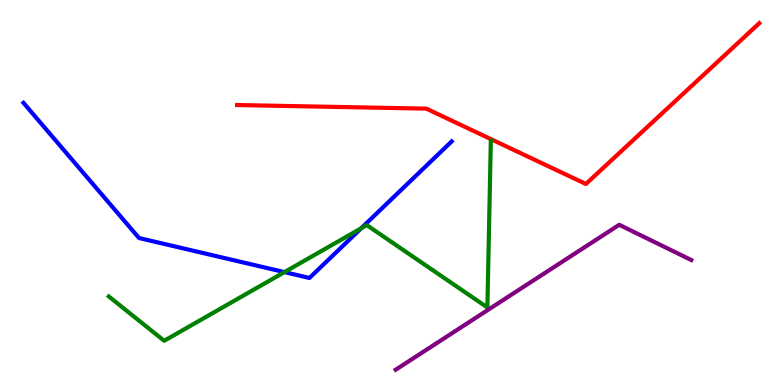[{'lines': ['blue', 'red'], 'intersections': []}, {'lines': ['green', 'red'], 'intersections': []}, {'lines': ['purple', 'red'], 'intersections': []}, {'lines': ['blue', 'green'], 'intersections': [{'x': 3.67, 'y': 2.93}, {'x': 4.66, 'y': 4.07}]}, {'lines': ['blue', 'purple'], 'intersections': []}, {'lines': ['green', 'purple'], 'intersections': []}]